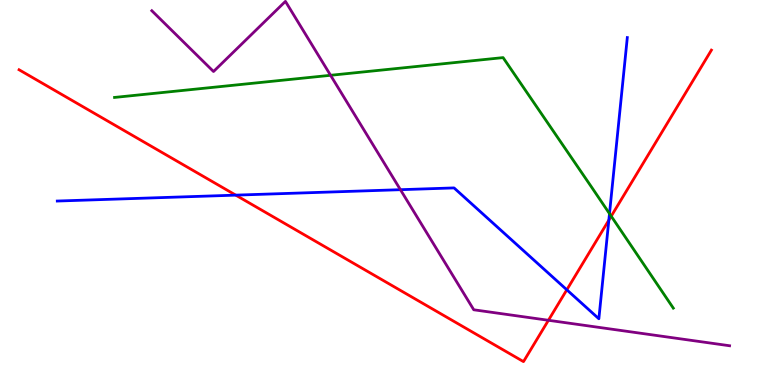[{'lines': ['blue', 'red'], 'intersections': [{'x': 3.04, 'y': 4.93}, {'x': 7.31, 'y': 2.47}, {'x': 7.86, 'y': 4.28}]}, {'lines': ['green', 'red'], 'intersections': [{'x': 7.89, 'y': 4.38}]}, {'lines': ['purple', 'red'], 'intersections': [{'x': 7.08, 'y': 1.68}]}, {'lines': ['blue', 'green'], 'intersections': [{'x': 7.86, 'y': 4.45}]}, {'lines': ['blue', 'purple'], 'intersections': [{'x': 5.17, 'y': 5.07}]}, {'lines': ['green', 'purple'], 'intersections': [{'x': 4.27, 'y': 8.04}]}]